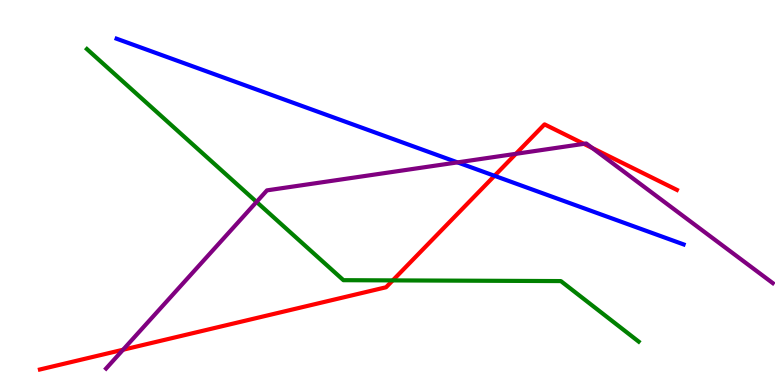[{'lines': ['blue', 'red'], 'intersections': [{'x': 6.38, 'y': 5.43}]}, {'lines': ['green', 'red'], 'intersections': [{'x': 5.07, 'y': 2.72}]}, {'lines': ['purple', 'red'], 'intersections': [{'x': 1.59, 'y': 0.916}, {'x': 6.66, 'y': 6.0}, {'x': 7.53, 'y': 6.26}, {'x': 7.64, 'y': 6.16}]}, {'lines': ['blue', 'green'], 'intersections': []}, {'lines': ['blue', 'purple'], 'intersections': [{'x': 5.9, 'y': 5.78}]}, {'lines': ['green', 'purple'], 'intersections': [{'x': 3.31, 'y': 4.76}]}]